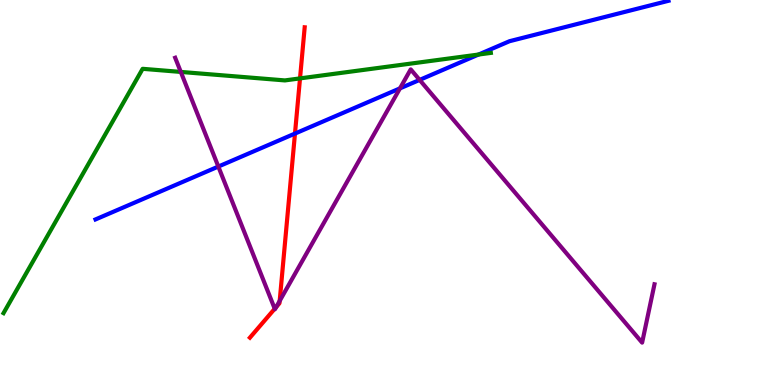[{'lines': ['blue', 'red'], 'intersections': [{'x': 3.81, 'y': 6.53}]}, {'lines': ['green', 'red'], 'intersections': [{'x': 3.87, 'y': 7.96}]}, {'lines': ['purple', 'red'], 'intersections': [{'x': 3.54, 'y': 1.98}, {'x': 3.56, 'y': 2.03}, {'x': 3.61, 'y': 2.19}]}, {'lines': ['blue', 'green'], 'intersections': [{'x': 6.17, 'y': 8.58}]}, {'lines': ['blue', 'purple'], 'intersections': [{'x': 2.82, 'y': 5.67}, {'x': 5.16, 'y': 7.7}, {'x': 5.41, 'y': 7.92}]}, {'lines': ['green', 'purple'], 'intersections': [{'x': 2.33, 'y': 8.13}]}]